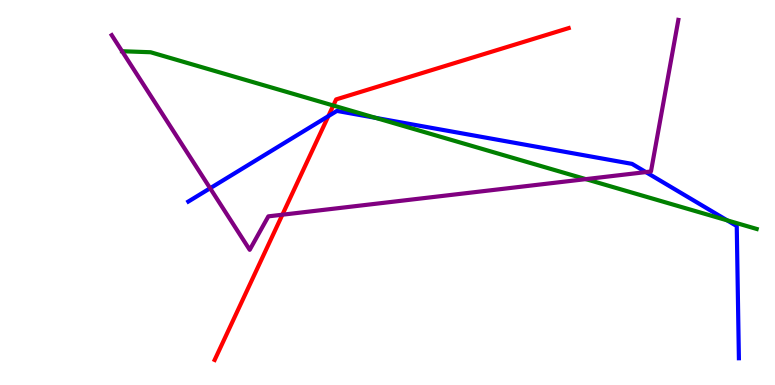[{'lines': ['blue', 'red'], 'intersections': [{'x': 4.24, 'y': 6.98}]}, {'lines': ['green', 'red'], 'intersections': [{'x': 4.3, 'y': 7.26}]}, {'lines': ['purple', 'red'], 'intersections': [{'x': 3.64, 'y': 4.42}]}, {'lines': ['blue', 'green'], 'intersections': [{'x': 4.85, 'y': 6.94}, {'x': 9.38, 'y': 4.28}]}, {'lines': ['blue', 'purple'], 'intersections': [{'x': 2.71, 'y': 5.11}, {'x': 8.33, 'y': 5.53}]}, {'lines': ['green', 'purple'], 'intersections': [{'x': 1.57, 'y': 8.67}, {'x': 7.56, 'y': 5.35}]}]